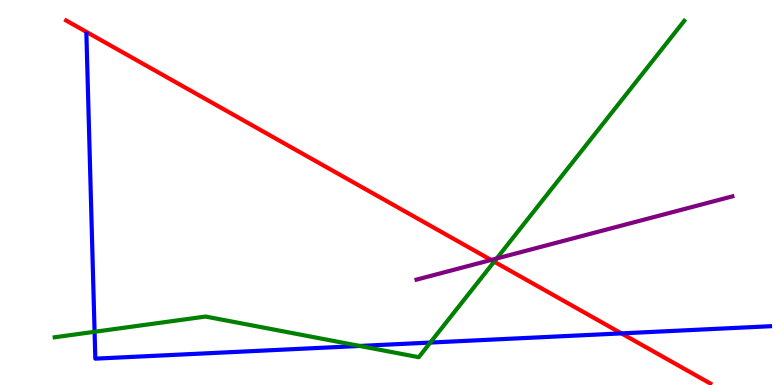[{'lines': ['blue', 'red'], 'intersections': [{'x': 8.02, 'y': 1.34}]}, {'lines': ['green', 'red'], 'intersections': [{'x': 6.38, 'y': 3.2}]}, {'lines': ['purple', 'red'], 'intersections': [{'x': 6.34, 'y': 3.25}]}, {'lines': ['blue', 'green'], 'intersections': [{'x': 1.22, 'y': 1.38}, {'x': 4.64, 'y': 1.01}, {'x': 5.55, 'y': 1.1}]}, {'lines': ['blue', 'purple'], 'intersections': []}, {'lines': ['green', 'purple'], 'intersections': [{'x': 6.41, 'y': 3.29}]}]